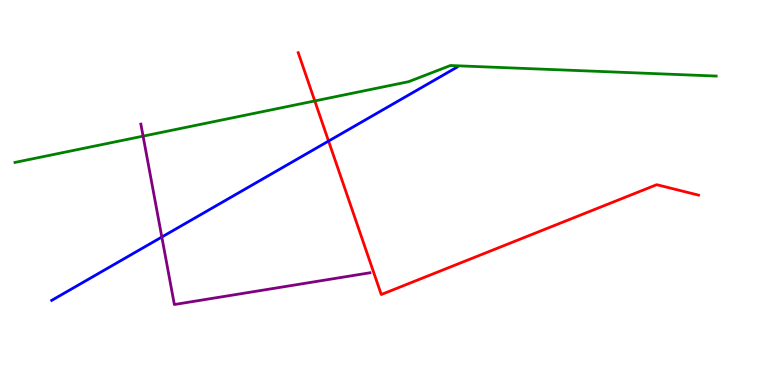[{'lines': ['blue', 'red'], 'intersections': [{'x': 4.24, 'y': 6.34}]}, {'lines': ['green', 'red'], 'intersections': [{'x': 4.06, 'y': 7.38}]}, {'lines': ['purple', 'red'], 'intersections': []}, {'lines': ['blue', 'green'], 'intersections': []}, {'lines': ['blue', 'purple'], 'intersections': [{'x': 2.09, 'y': 3.84}]}, {'lines': ['green', 'purple'], 'intersections': [{'x': 1.85, 'y': 6.46}]}]